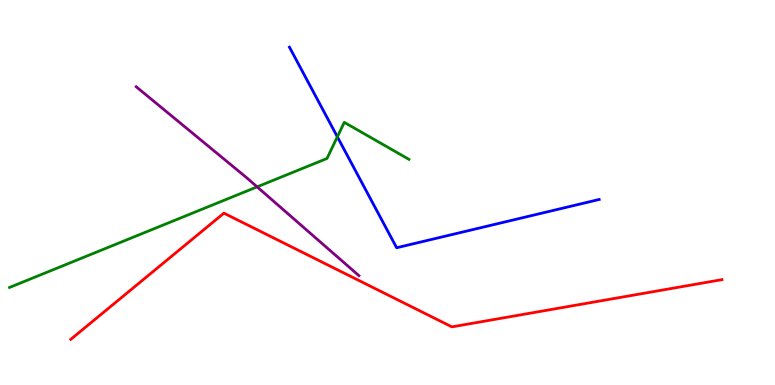[{'lines': ['blue', 'red'], 'intersections': []}, {'lines': ['green', 'red'], 'intersections': []}, {'lines': ['purple', 'red'], 'intersections': []}, {'lines': ['blue', 'green'], 'intersections': [{'x': 4.35, 'y': 6.45}]}, {'lines': ['blue', 'purple'], 'intersections': []}, {'lines': ['green', 'purple'], 'intersections': [{'x': 3.32, 'y': 5.15}]}]